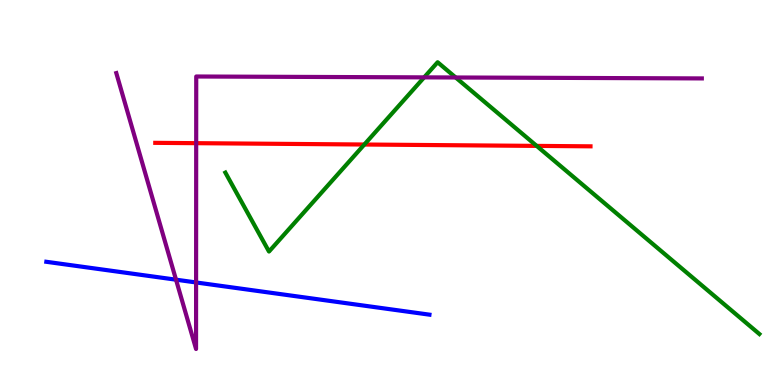[{'lines': ['blue', 'red'], 'intersections': []}, {'lines': ['green', 'red'], 'intersections': [{'x': 4.7, 'y': 6.25}, {'x': 6.92, 'y': 6.21}]}, {'lines': ['purple', 'red'], 'intersections': [{'x': 2.53, 'y': 6.28}]}, {'lines': ['blue', 'green'], 'intersections': []}, {'lines': ['blue', 'purple'], 'intersections': [{'x': 2.27, 'y': 2.74}, {'x': 2.53, 'y': 2.66}]}, {'lines': ['green', 'purple'], 'intersections': [{'x': 5.47, 'y': 7.99}, {'x': 5.88, 'y': 7.99}]}]